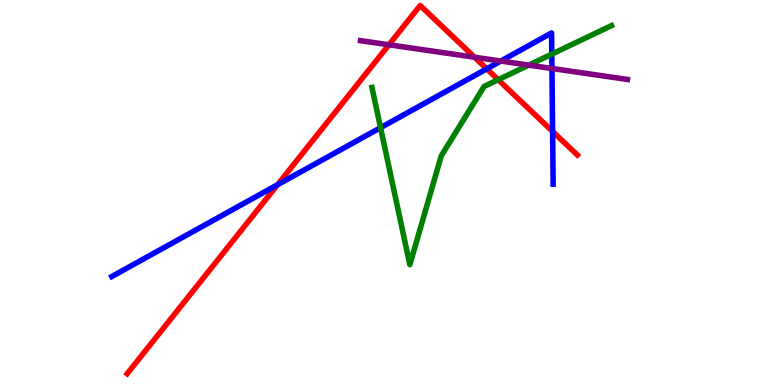[{'lines': ['blue', 'red'], 'intersections': [{'x': 3.58, 'y': 5.2}, {'x': 6.28, 'y': 8.21}, {'x': 7.13, 'y': 6.59}]}, {'lines': ['green', 'red'], 'intersections': [{'x': 6.43, 'y': 7.93}]}, {'lines': ['purple', 'red'], 'intersections': [{'x': 5.02, 'y': 8.84}, {'x': 6.12, 'y': 8.51}]}, {'lines': ['blue', 'green'], 'intersections': [{'x': 4.91, 'y': 6.68}, {'x': 7.12, 'y': 8.59}]}, {'lines': ['blue', 'purple'], 'intersections': [{'x': 6.46, 'y': 8.41}, {'x': 7.12, 'y': 8.22}]}, {'lines': ['green', 'purple'], 'intersections': [{'x': 6.82, 'y': 8.31}]}]